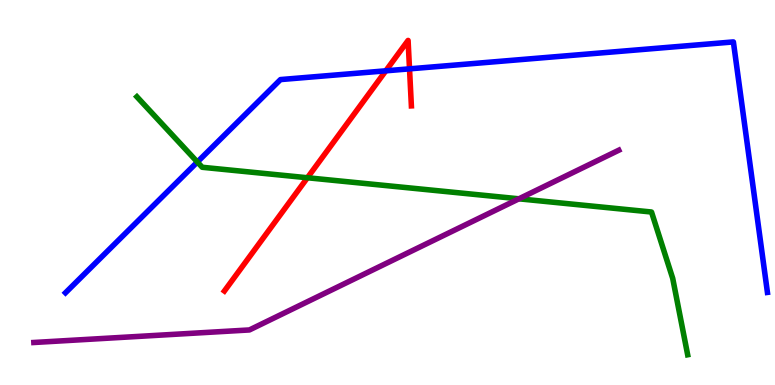[{'lines': ['blue', 'red'], 'intersections': [{'x': 4.98, 'y': 8.16}, {'x': 5.28, 'y': 8.21}]}, {'lines': ['green', 'red'], 'intersections': [{'x': 3.97, 'y': 5.38}]}, {'lines': ['purple', 'red'], 'intersections': []}, {'lines': ['blue', 'green'], 'intersections': [{'x': 2.55, 'y': 5.79}]}, {'lines': ['blue', 'purple'], 'intersections': []}, {'lines': ['green', 'purple'], 'intersections': [{'x': 6.7, 'y': 4.84}]}]